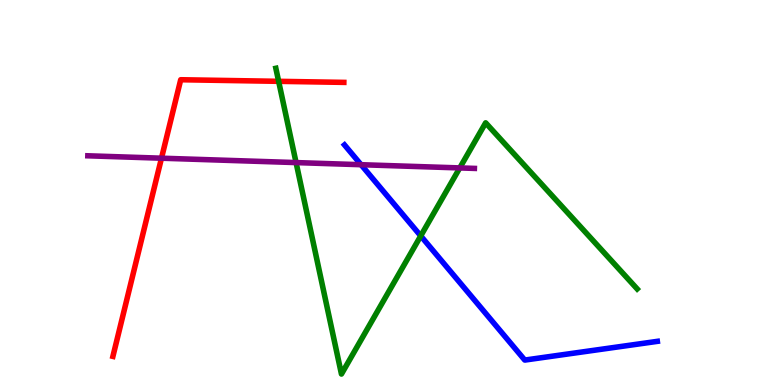[{'lines': ['blue', 'red'], 'intersections': []}, {'lines': ['green', 'red'], 'intersections': [{'x': 3.6, 'y': 7.89}]}, {'lines': ['purple', 'red'], 'intersections': [{'x': 2.08, 'y': 5.89}]}, {'lines': ['blue', 'green'], 'intersections': [{'x': 5.43, 'y': 3.87}]}, {'lines': ['blue', 'purple'], 'intersections': [{'x': 4.66, 'y': 5.72}]}, {'lines': ['green', 'purple'], 'intersections': [{'x': 3.82, 'y': 5.78}, {'x': 5.93, 'y': 5.64}]}]